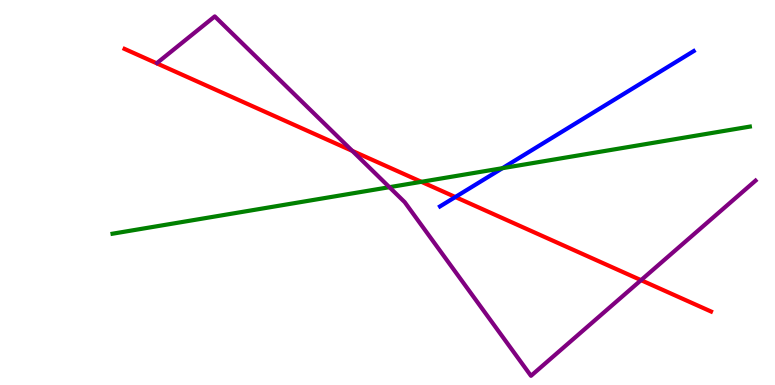[{'lines': ['blue', 'red'], 'intersections': [{'x': 5.88, 'y': 4.88}]}, {'lines': ['green', 'red'], 'intersections': [{'x': 5.44, 'y': 5.28}]}, {'lines': ['purple', 'red'], 'intersections': [{'x': 4.55, 'y': 6.08}, {'x': 8.27, 'y': 2.72}]}, {'lines': ['blue', 'green'], 'intersections': [{'x': 6.48, 'y': 5.63}]}, {'lines': ['blue', 'purple'], 'intersections': []}, {'lines': ['green', 'purple'], 'intersections': [{'x': 5.02, 'y': 5.14}]}]